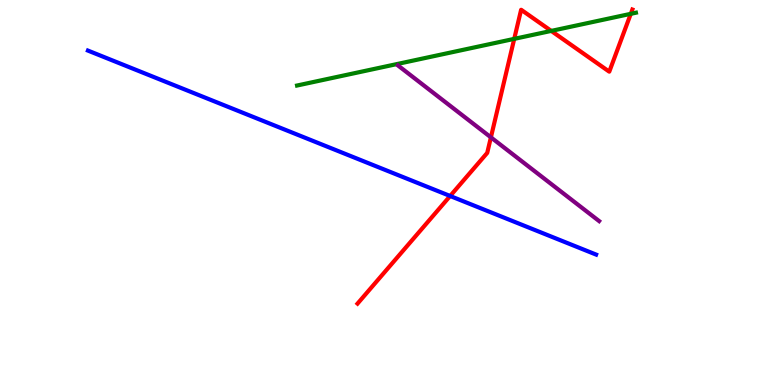[{'lines': ['blue', 'red'], 'intersections': [{'x': 5.81, 'y': 4.91}]}, {'lines': ['green', 'red'], 'intersections': [{'x': 6.64, 'y': 8.99}, {'x': 7.11, 'y': 9.2}, {'x': 8.14, 'y': 9.64}]}, {'lines': ['purple', 'red'], 'intersections': [{'x': 6.33, 'y': 6.43}]}, {'lines': ['blue', 'green'], 'intersections': []}, {'lines': ['blue', 'purple'], 'intersections': []}, {'lines': ['green', 'purple'], 'intersections': []}]